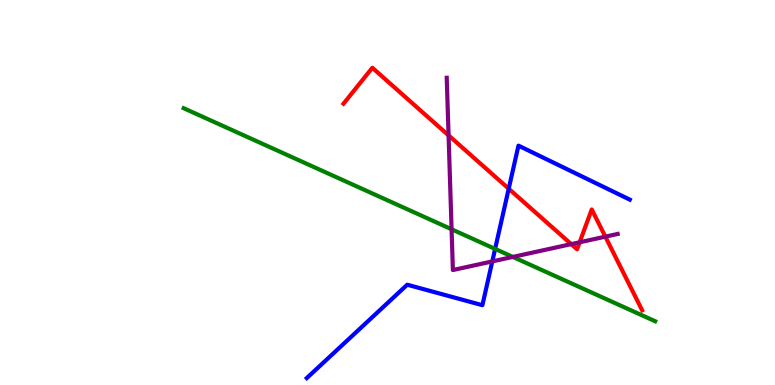[{'lines': ['blue', 'red'], 'intersections': [{'x': 6.56, 'y': 5.1}]}, {'lines': ['green', 'red'], 'intersections': []}, {'lines': ['purple', 'red'], 'intersections': [{'x': 5.79, 'y': 6.48}, {'x': 7.37, 'y': 3.66}, {'x': 7.48, 'y': 3.71}, {'x': 7.81, 'y': 3.85}]}, {'lines': ['blue', 'green'], 'intersections': [{'x': 6.39, 'y': 3.53}]}, {'lines': ['blue', 'purple'], 'intersections': [{'x': 6.35, 'y': 3.21}]}, {'lines': ['green', 'purple'], 'intersections': [{'x': 5.83, 'y': 4.05}, {'x': 6.62, 'y': 3.33}]}]